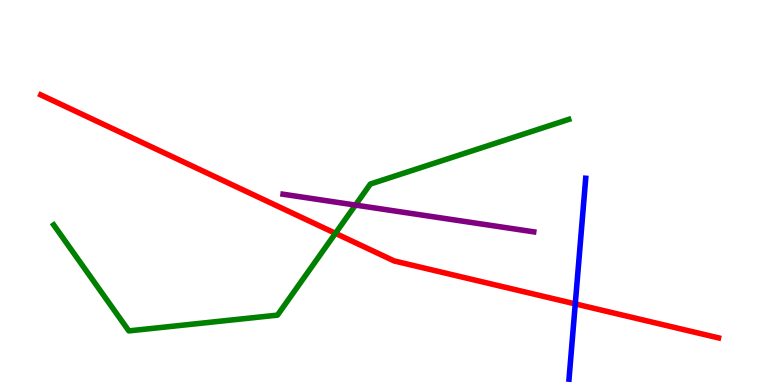[{'lines': ['blue', 'red'], 'intersections': [{'x': 7.42, 'y': 2.11}]}, {'lines': ['green', 'red'], 'intersections': [{'x': 4.33, 'y': 3.94}]}, {'lines': ['purple', 'red'], 'intersections': []}, {'lines': ['blue', 'green'], 'intersections': []}, {'lines': ['blue', 'purple'], 'intersections': []}, {'lines': ['green', 'purple'], 'intersections': [{'x': 4.59, 'y': 4.67}]}]